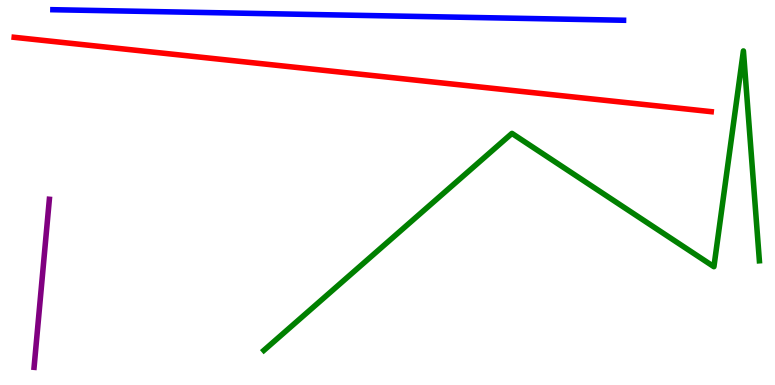[{'lines': ['blue', 'red'], 'intersections': []}, {'lines': ['green', 'red'], 'intersections': []}, {'lines': ['purple', 'red'], 'intersections': []}, {'lines': ['blue', 'green'], 'intersections': []}, {'lines': ['blue', 'purple'], 'intersections': []}, {'lines': ['green', 'purple'], 'intersections': []}]